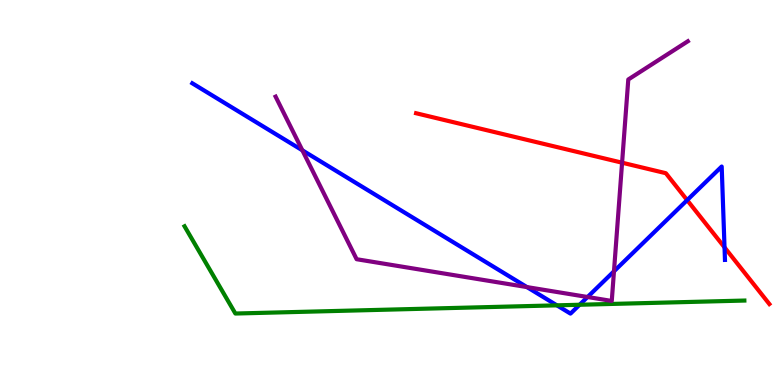[{'lines': ['blue', 'red'], 'intersections': [{'x': 8.87, 'y': 4.8}, {'x': 9.35, 'y': 3.57}]}, {'lines': ['green', 'red'], 'intersections': []}, {'lines': ['purple', 'red'], 'intersections': [{'x': 8.03, 'y': 5.77}]}, {'lines': ['blue', 'green'], 'intersections': [{'x': 7.19, 'y': 2.07}, {'x': 7.48, 'y': 2.08}]}, {'lines': ['blue', 'purple'], 'intersections': [{'x': 3.9, 'y': 6.1}, {'x': 6.8, 'y': 2.54}, {'x': 7.58, 'y': 2.29}, {'x': 7.92, 'y': 2.95}]}, {'lines': ['green', 'purple'], 'intersections': []}]